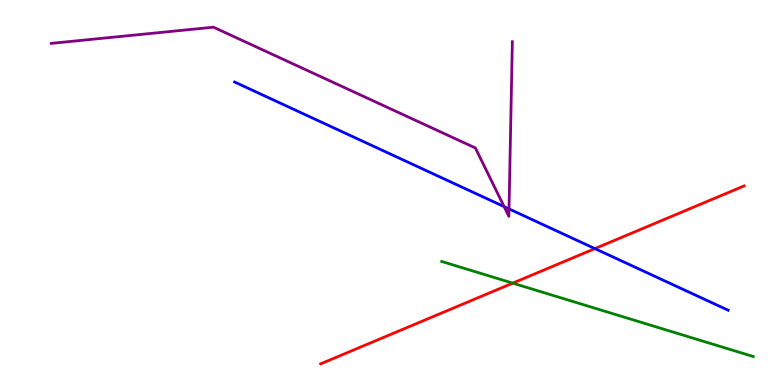[{'lines': ['blue', 'red'], 'intersections': [{'x': 7.68, 'y': 3.54}]}, {'lines': ['green', 'red'], 'intersections': [{'x': 6.62, 'y': 2.65}]}, {'lines': ['purple', 'red'], 'intersections': []}, {'lines': ['blue', 'green'], 'intersections': []}, {'lines': ['blue', 'purple'], 'intersections': [{'x': 6.5, 'y': 4.63}, {'x': 6.57, 'y': 4.57}]}, {'lines': ['green', 'purple'], 'intersections': []}]